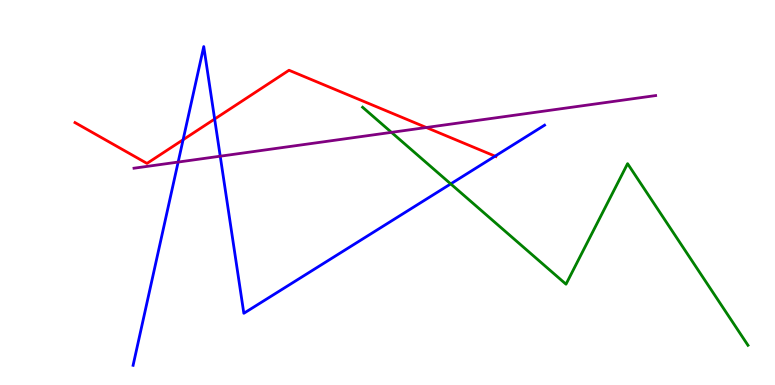[{'lines': ['blue', 'red'], 'intersections': [{'x': 2.36, 'y': 6.37}, {'x': 2.77, 'y': 6.91}, {'x': 6.39, 'y': 5.94}]}, {'lines': ['green', 'red'], 'intersections': []}, {'lines': ['purple', 'red'], 'intersections': [{'x': 5.5, 'y': 6.69}]}, {'lines': ['blue', 'green'], 'intersections': [{'x': 5.82, 'y': 5.22}]}, {'lines': ['blue', 'purple'], 'intersections': [{'x': 2.3, 'y': 5.79}, {'x': 2.84, 'y': 5.94}]}, {'lines': ['green', 'purple'], 'intersections': [{'x': 5.05, 'y': 6.56}]}]